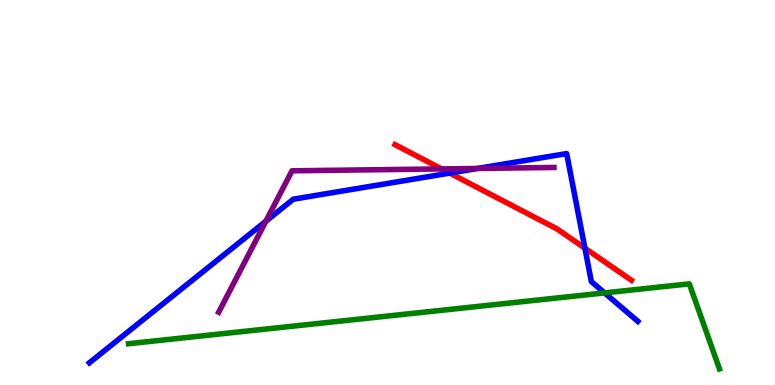[{'lines': ['blue', 'red'], 'intersections': [{'x': 5.8, 'y': 5.5}, {'x': 7.55, 'y': 3.55}]}, {'lines': ['green', 'red'], 'intersections': []}, {'lines': ['purple', 'red'], 'intersections': [{'x': 5.7, 'y': 5.61}]}, {'lines': ['blue', 'green'], 'intersections': [{'x': 7.8, 'y': 2.39}]}, {'lines': ['blue', 'purple'], 'intersections': [{'x': 3.43, 'y': 4.25}, {'x': 6.16, 'y': 5.62}]}, {'lines': ['green', 'purple'], 'intersections': []}]